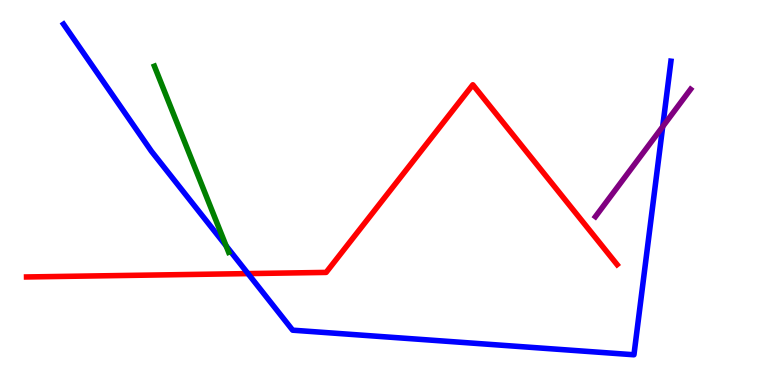[{'lines': ['blue', 'red'], 'intersections': [{'x': 3.2, 'y': 2.89}]}, {'lines': ['green', 'red'], 'intersections': []}, {'lines': ['purple', 'red'], 'intersections': []}, {'lines': ['blue', 'green'], 'intersections': [{'x': 2.92, 'y': 3.61}]}, {'lines': ['blue', 'purple'], 'intersections': [{'x': 8.55, 'y': 6.71}]}, {'lines': ['green', 'purple'], 'intersections': []}]